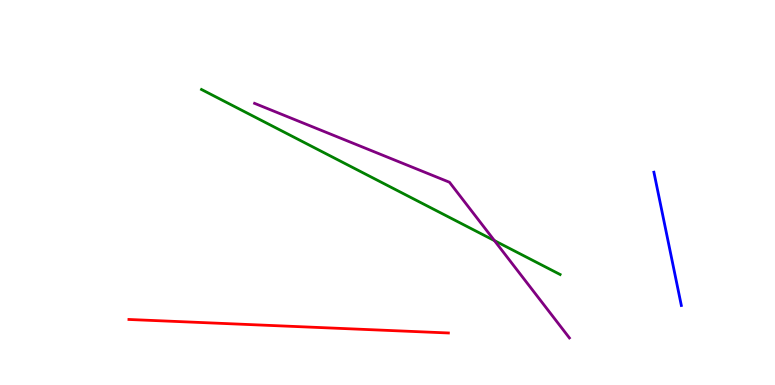[{'lines': ['blue', 'red'], 'intersections': []}, {'lines': ['green', 'red'], 'intersections': []}, {'lines': ['purple', 'red'], 'intersections': []}, {'lines': ['blue', 'green'], 'intersections': []}, {'lines': ['blue', 'purple'], 'intersections': []}, {'lines': ['green', 'purple'], 'intersections': [{'x': 6.38, 'y': 3.75}]}]